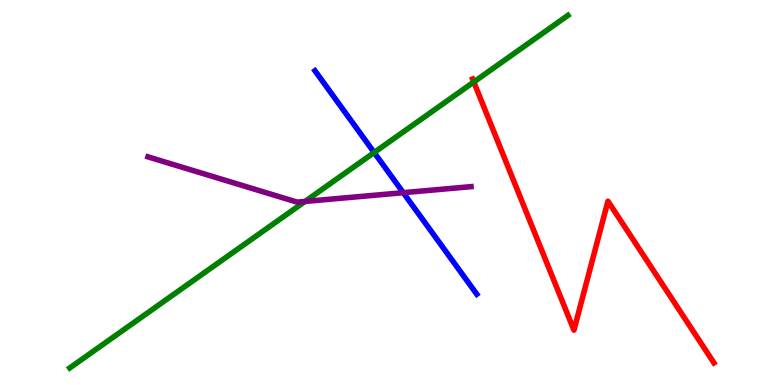[{'lines': ['blue', 'red'], 'intersections': []}, {'lines': ['green', 'red'], 'intersections': [{'x': 6.11, 'y': 7.87}]}, {'lines': ['purple', 'red'], 'intersections': []}, {'lines': ['blue', 'green'], 'intersections': [{'x': 4.83, 'y': 6.04}]}, {'lines': ['blue', 'purple'], 'intersections': [{'x': 5.2, 'y': 5.0}]}, {'lines': ['green', 'purple'], 'intersections': [{'x': 3.94, 'y': 4.77}]}]